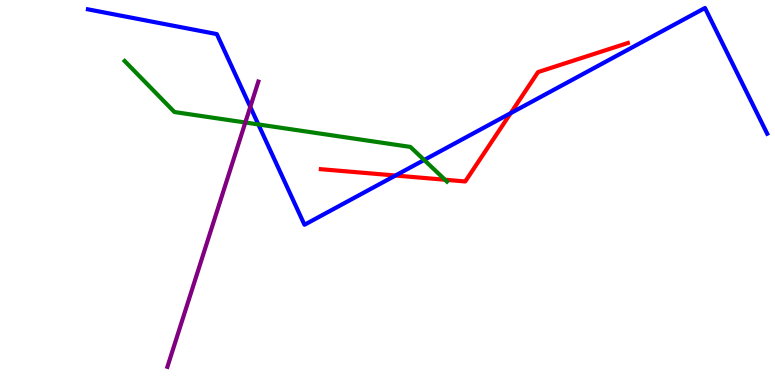[{'lines': ['blue', 'red'], 'intersections': [{'x': 5.1, 'y': 5.44}, {'x': 6.59, 'y': 7.06}]}, {'lines': ['green', 'red'], 'intersections': [{'x': 5.74, 'y': 5.33}]}, {'lines': ['purple', 'red'], 'intersections': []}, {'lines': ['blue', 'green'], 'intersections': [{'x': 3.33, 'y': 6.77}, {'x': 5.47, 'y': 5.84}]}, {'lines': ['blue', 'purple'], 'intersections': [{'x': 3.23, 'y': 7.22}]}, {'lines': ['green', 'purple'], 'intersections': [{'x': 3.17, 'y': 6.82}]}]